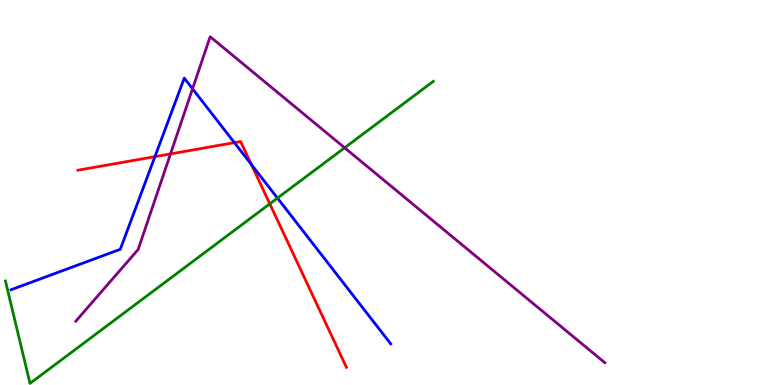[{'lines': ['blue', 'red'], 'intersections': [{'x': 2.0, 'y': 5.93}, {'x': 3.02, 'y': 6.29}, {'x': 3.24, 'y': 5.73}]}, {'lines': ['green', 'red'], 'intersections': [{'x': 3.48, 'y': 4.71}]}, {'lines': ['purple', 'red'], 'intersections': [{'x': 2.2, 'y': 6.0}]}, {'lines': ['blue', 'green'], 'intersections': [{'x': 3.58, 'y': 4.86}]}, {'lines': ['blue', 'purple'], 'intersections': [{'x': 2.48, 'y': 7.69}]}, {'lines': ['green', 'purple'], 'intersections': [{'x': 4.45, 'y': 6.16}]}]